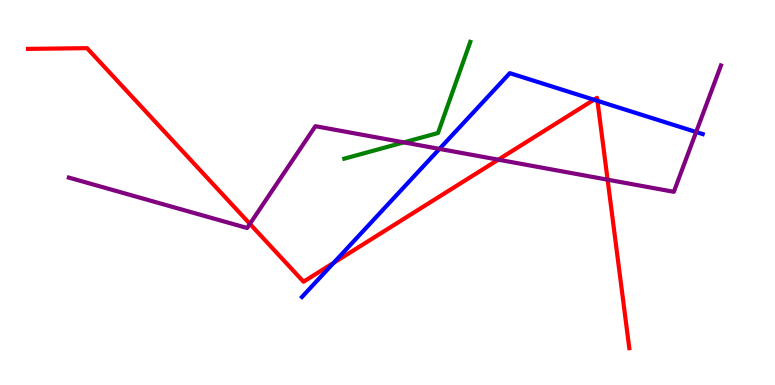[{'lines': ['blue', 'red'], 'intersections': [{'x': 4.31, 'y': 3.17}, {'x': 7.66, 'y': 7.41}, {'x': 7.71, 'y': 7.38}]}, {'lines': ['green', 'red'], 'intersections': []}, {'lines': ['purple', 'red'], 'intersections': [{'x': 3.22, 'y': 4.19}, {'x': 6.43, 'y': 5.85}, {'x': 7.84, 'y': 5.33}]}, {'lines': ['blue', 'green'], 'intersections': []}, {'lines': ['blue', 'purple'], 'intersections': [{'x': 5.67, 'y': 6.13}, {'x': 8.98, 'y': 6.57}]}, {'lines': ['green', 'purple'], 'intersections': [{'x': 5.21, 'y': 6.3}]}]